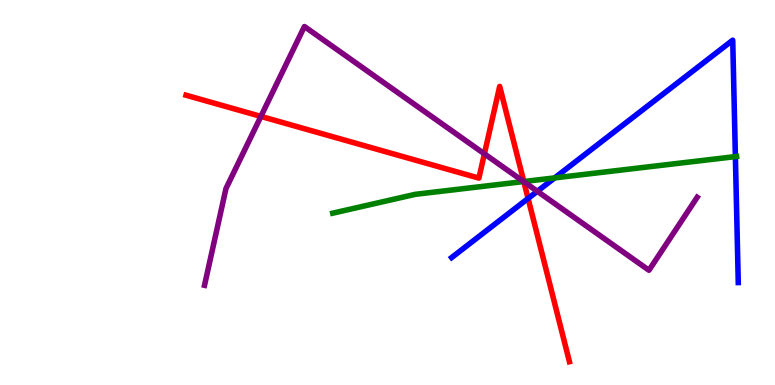[{'lines': ['blue', 'red'], 'intersections': [{'x': 6.81, 'y': 4.85}]}, {'lines': ['green', 'red'], 'intersections': [{'x': 6.76, 'y': 5.28}]}, {'lines': ['purple', 'red'], 'intersections': [{'x': 3.37, 'y': 6.98}, {'x': 6.25, 'y': 6.0}, {'x': 6.76, 'y': 5.28}]}, {'lines': ['blue', 'green'], 'intersections': [{'x': 7.16, 'y': 5.38}, {'x': 9.49, 'y': 5.93}]}, {'lines': ['blue', 'purple'], 'intersections': [{'x': 6.93, 'y': 5.03}]}, {'lines': ['green', 'purple'], 'intersections': [{'x': 6.76, 'y': 5.28}]}]